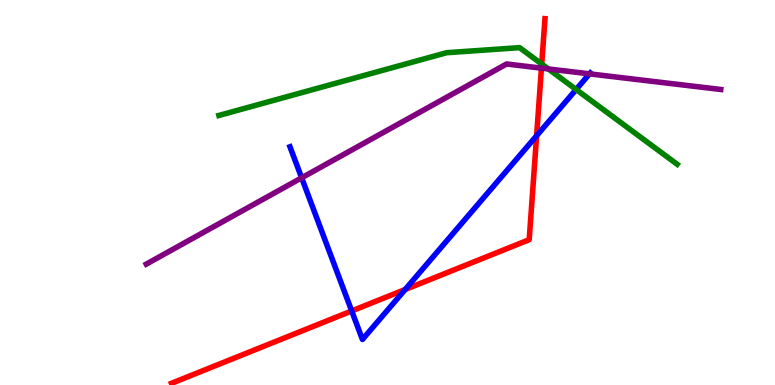[{'lines': ['blue', 'red'], 'intersections': [{'x': 4.54, 'y': 1.92}, {'x': 5.23, 'y': 2.48}, {'x': 6.92, 'y': 6.47}]}, {'lines': ['green', 'red'], 'intersections': [{'x': 6.99, 'y': 8.34}]}, {'lines': ['purple', 'red'], 'intersections': [{'x': 6.99, 'y': 8.23}]}, {'lines': ['blue', 'green'], 'intersections': [{'x': 7.43, 'y': 7.68}]}, {'lines': ['blue', 'purple'], 'intersections': [{'x': 3.89, 'y': 5.38}, {'x': 7.61, 'y': 8.08}]}, {'lines': ['green', 'purple'], 'intersections': [{'x': 7.08, 'y': 8.21}]}]